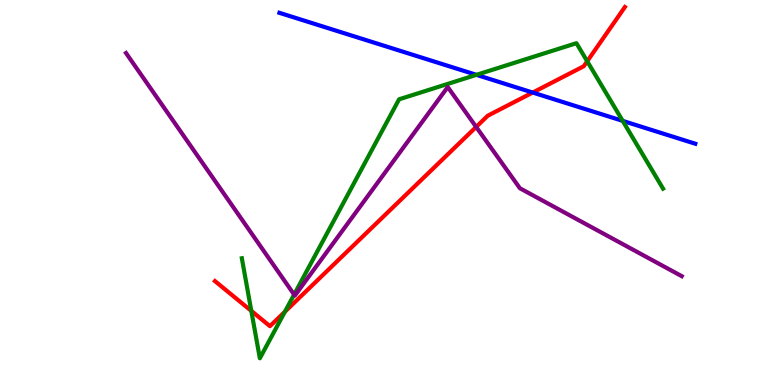[{'lines': ['blue', 'red'], 'intersections': [{'x': 6.87, 'y': 7.6}]}, {'lines': ['green', 'red'], 'intersections': [{'x': 3.24, 'y': 1.93}, {'x': 3.68, 'y': 1.9}, {'x': 7.58, 'y': 8.41}]}, {'lines': ['purple', 'red'], 'intersections': [{'x': 6.14, 'y': 6.7}]}, {'lines': ['blue', 'green'], 'intersections': [{'x': 6.15, 'y': 8.06}, {'x': 8.03, 'y': 6.86}]}, {'lines': ['blue', 'purple'], 'intersections': []}, {'lines': ['green', 'purple'], 'intersections': [{'x': 3.8, 'y': 2.35}]}]